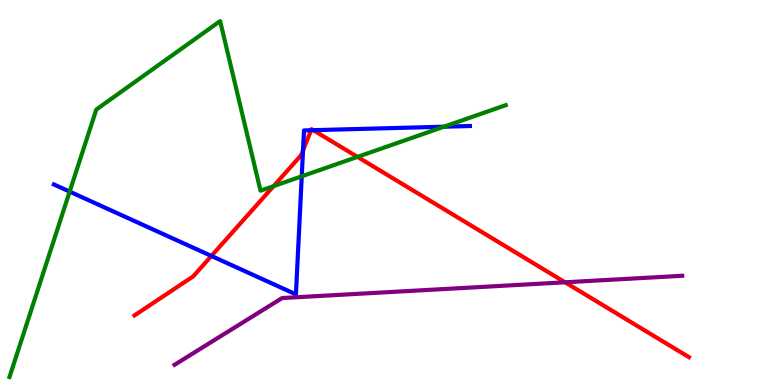[{'lines': ['blue', 'red'], 'intersections': [{'x': 2.73, 'y': 3.35}, {'x': 3.91, 'y': 6.09}, {'x': 4.01, 'y': 6.62}, {'x': 4.04, 'y': 6.62}]}, {'lines': ['green', 'red'], 'intersections': [{'x': 3.53, 'y': 5.17}, {'x': 4.61, 'y': 5.93}]}, {'lines': ['purple', 'red'], 'intersections': [{'x': 7.29, 'y': 2.67}]}, {'lines': ['blue', 'green'], 'intersections': [{'x': 0.899, 'y': 5.02}, {'x': 3.89, 'y': 5.42}, {'x': 5.73, 'y': 6.71}]}, {'lines': ['blue', 'purple'], 'intersections': []}, {'lines': ['green', 'purple'], 'intersections': []}]